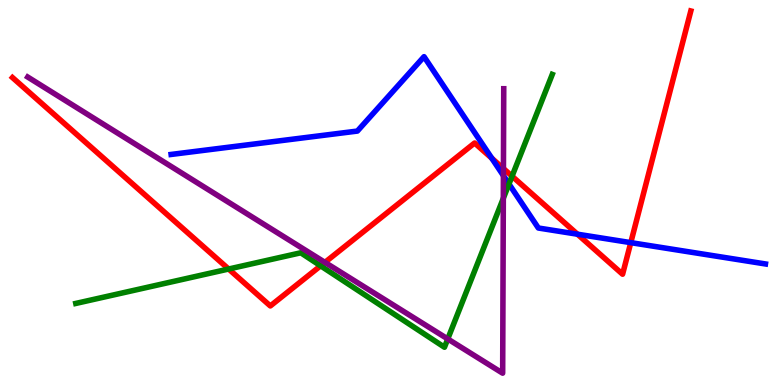[{'lines': ['blue', 'red'], 'intersections': [{'x': 6.35, 'y': 5.89}, {'x': 7.45, 'y': 3.92}, {'x': 8.14, 'y': 3.7}]}, {'lines': ['green', 'red'], 'intersections': [{'x': 2.95, 'y': 3.01}, {'x': 4.14, 'y': 3.1}, {'x': 6.61, 'y': 5.42}]}, {'lines': ['purple', 'red'], 'intersections': [{'x': 4.19, 'y': 3.19}, {'x': 6.5, 'y': 5.62}]}, {'lines': ['blue', 'green'], 'intersections': [{'x': 6.57, 'y': 5.22}]}, {'lines': ['blue', 'purple'], 'intersections': [{'x': 6.5, 'y': 5.44}]}, {'lines': ['green', 'purple'], 'intersections': [{'x': 5.78, 'y': 1.2}, {'x': 6.49, 'y': 4.85}]}]